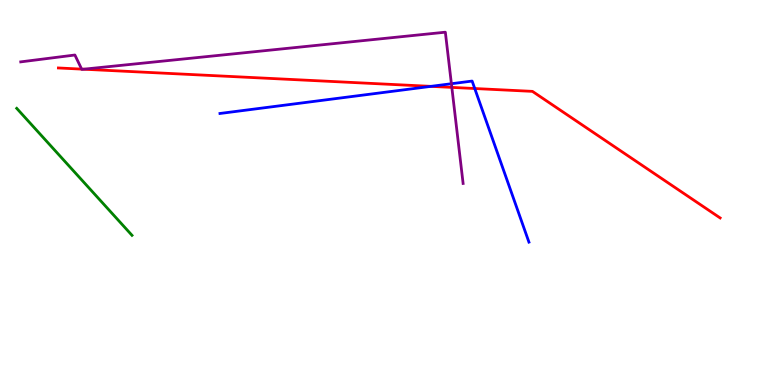[{'lines': ['blue', 'red'], 'intersections': [{'x': 5.56, 'y': 7.76}, {'x': 6.13, 'y': 7.7}]}, {'lines': ['green', 'red'], 'intersections': []}, {'lines': ['purple', 'red'], 'intersections': [{'x': 1.05, 'y': 8.2}, {'x': 1.08, 'y': 8.2}, {'x': 5.83, 'y': 7.73}]}, {'lines': ['blue', 'green'], 'intersections': []}, {'lines': ['blue', 'purple'], 'intersections': [{'x': 5.82, 'y': 7.83}]}, {'lines': ['green', 'purple'], 'intersections': []}]